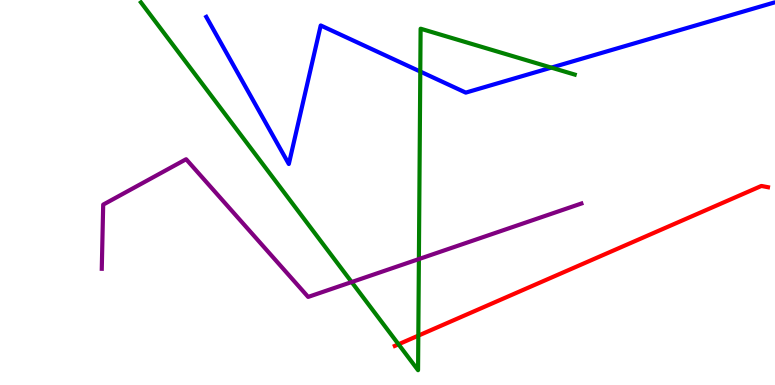[{'lines': ['blue', 'red'], 'intersections': []}, {'lines': ['green', 'red'], 'intersections': [{'x': 5.14, 'y': 1.06}, {'x': 5.4, 'y': 1.28}]}, {'lines': ['purple', 'red'], 'intersections': []}, {'lines': ['blue', 'green'], 'intersections': [{'x': 5.42, 'y': 8.14}, {'x': 7.11, 'y': 8.24}]}, {'lines': ['blue', 'purple'], 'intersections': []}, {'lines': ['green', 'purple'], 'intersections': [{'x': 4.54, 'y': 2.67}, {'x': 5.41, 'y': 3.27}]}]